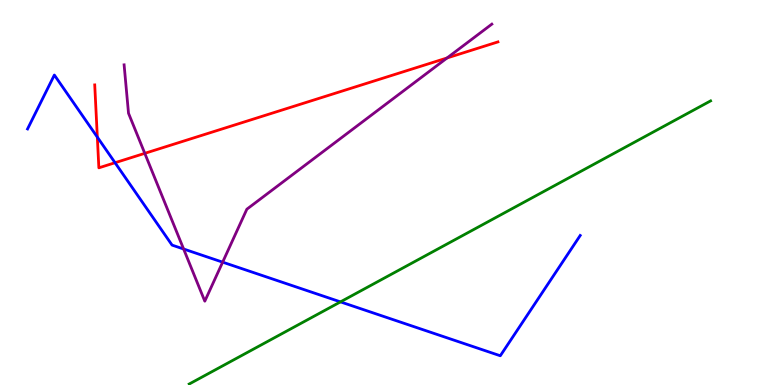[{'lines': ['blue', 'red'], 'intersections': [{'x': 1.26, 'y': 6.44}, {'x': 1.48, 'y': 5.77}]}, {'lines': ['green', 'red'], 'intersections': []}, {'lines': ['purple', 'red'], 'intersections': [{'x': 1.87, 'y': 6.02}, {'x': 5.77, 'y': 8.49}]}, {'lines': ['blue', 'green'], 'intersections': [{'x': 4.39, 'y': 2.16}]}, {'lines': ['blue', 'purple'], 'intersections': [{'x': 2.37, 'y': 3.53}, {'x': 2.87, 'y': 3.19}]}, {'lines': ['green', 'purple'], 'intersections': []}]